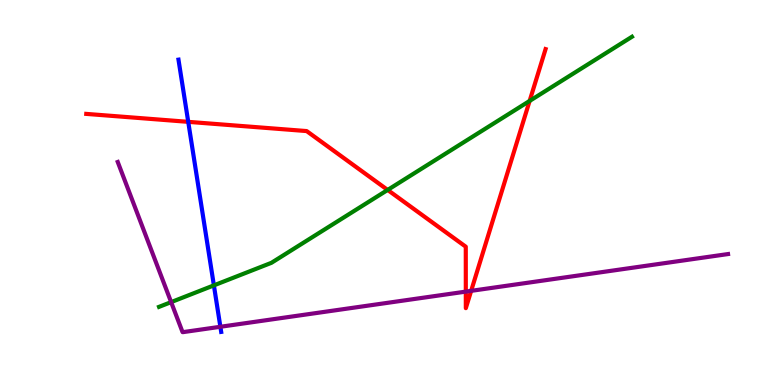[{'lines': ['blue', 'red'], 'intersections': [{'x': 2.43, 'y': 6.84}]}, {'lines': ['green', 'red'], 'intersections': [{'x': 5.0, 'y': 5.07}, {'x': 6.83, 'y': 7.38}]}, {'lines': ['purple', 'red'], 'intersections': [{'x': 6.01, 'y': 2.43}, {'x': 6.08, 'y': 2.45}]}, {'lines': ['blue', 'green'], 'intersections': [{'x': 2.76, 'y': 2.59}]}, {'lines': ['blue', 'purple'], 'intersections': [{'x': 2.84, 'y': 1.51}]}, {'lines': ['green', 'purple'], 'intersections': [{'x': 2.21, 'y': 2.15}]}]